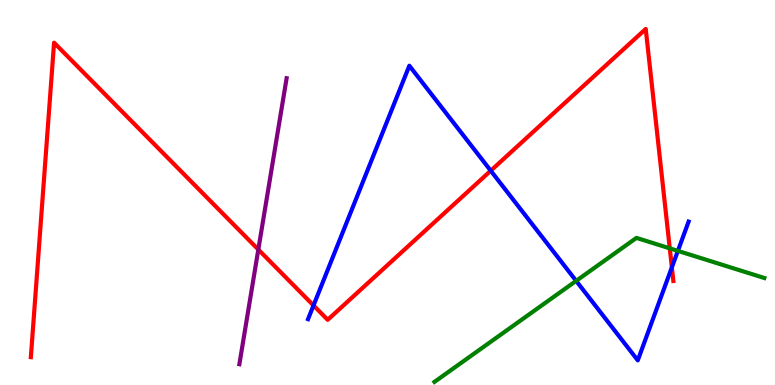[{'lines': ['blue', 'red'], 'intersections': [{'x': 4.05, 'y': 2.07}, {'x': 6.33, 'y': 5.57}, {'x': 8.67, 'y': 3.06}]}, {'lines': ['green', 'red'], 'intersections': [{'x': 8.64, 'y': 3.55}]}, {'lines': ['purple', 'red'], 'intersections': [{'x': 3.33, 'y': 3.52}]}, {'lines': ['blue', 'green'], 'intersections': [{'x': 7.43, 'y': 2.7}, {'x': 8.75, 'y': 3.48}]}, {'lines': ['blue', 'purple'], 'intersections': []}, {'lines': ['green', 'purple'], 'intersections': []}]